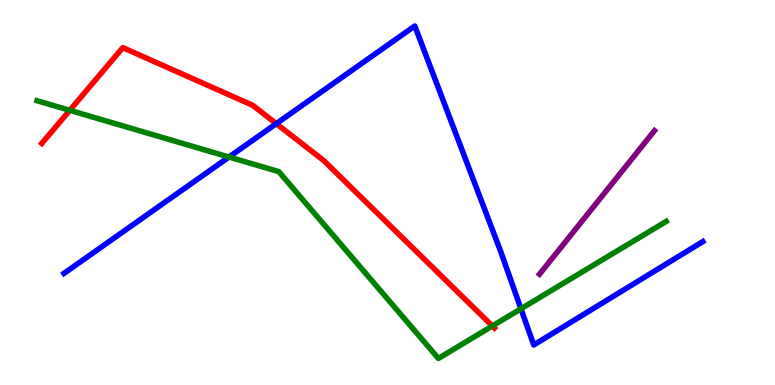[{'lines': ['blue', 'red'], 'intersections': [{'x': 3.56, 'y': 6.79}]}, {'lines': ['green', 'red'], 'intersections': [{'x': 0.9, 'y': 7.13}, {'x': 6.35, 'y': 1.53}]}, {'lines': ['purple', 'red'], 'intersections': []}, {'lines': ['blue', 'green'], 'intersections': [{'x': 2.95, 'y': 5.92}, {'x': 6.72, 'y': 1.98}]}, {'lines': ['blue', 'purple'], 'intersections': []}, {'lines': ['green', 'purple'], 'intersections': []}]